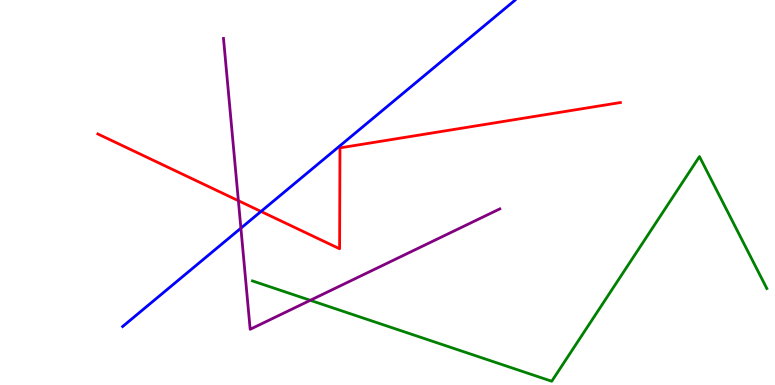[{'lines': ['blue', 'red'], 'intersections': [{'x': 3.37, 'y': 4.51}]}, {'lines': ['green', 'red'], 'intersections': []}, {'lines': ['purple', 'red'], 'intersections': [{'x': 3.08, 'y': 4.79}]}, {'lines': ['blue', 'green'], 'intersections': []}, {'lines': ['blue', 'purple'], 'intersections': [{'x': 3.11, 'y': 4.07}]}, {'lines': ['green', 'purple'], 'intersections': [{'x': 4.0, 'y': 2.2}]}]